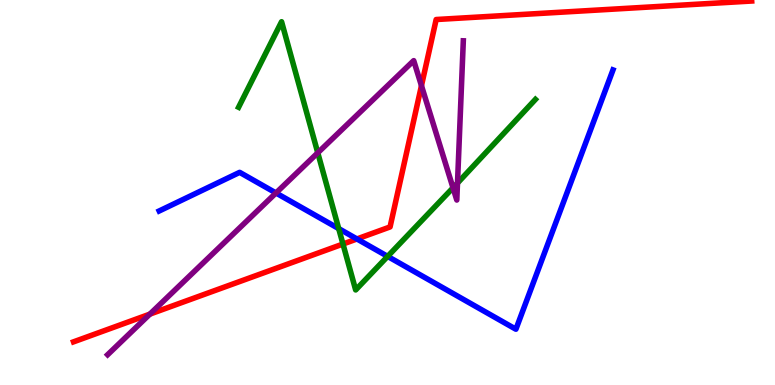[{'lines': ['blue', 'red'], 'intersections': [{'x': 4.61, 'y': 3.79}]}, {'lines': ['green', 'red'], 'intersections': [{'x': 4.43, 'y': 3.66}]}, {'lines': ['purple', 'red'], 'intersections': [{'x': 1.93, 'y': 1.84}, {'x': 5.44, 'y': 7.77}]}, {'lines': ['blue', 'green'], 'intersections': [{'x': 4.37, 'y': 4.06}, {'x': 5.0, 'y': 3.34}]}, {'lines': ['blue', 'purple'], 'intersections': [{'x': 3.56, 'y': 4.99}]}, {'lines': ['green', 'purple'], 'intersections': [{'x': 4.1, 'y': 6.03}, {'x': 5.85, 'y': 5.12}, {'x': 5.9, 'y': 5.24}]}]